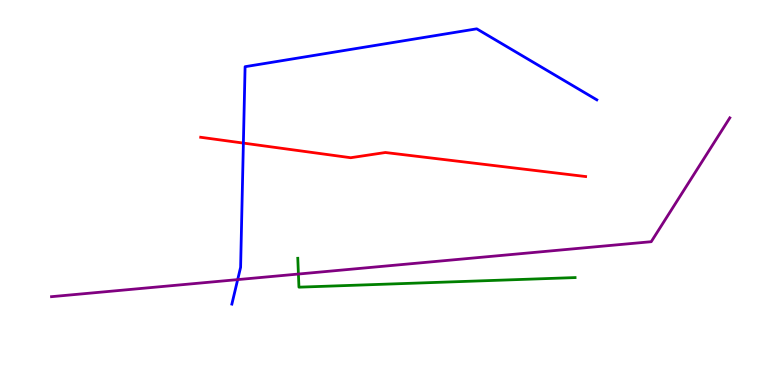[{'lines': ['blue', 'red'], 'intersections': [{'x': 3.14, 'y': 6.28}]}, {'lines': ['green', 'red'], 'intersections': []}, {'lines': ['purple', 'red'], 'intersections': []}, {'lines': ['blue', 'green'], 'intersections': []}, {'lines': ['blue', 'purple'], 'intersections': [{'x': 3.07, 'y': 2.74}]}, {'lines': ['green', 'purple'], 'intersections': [{'x': 3.85, 'y': 2.88}]}]